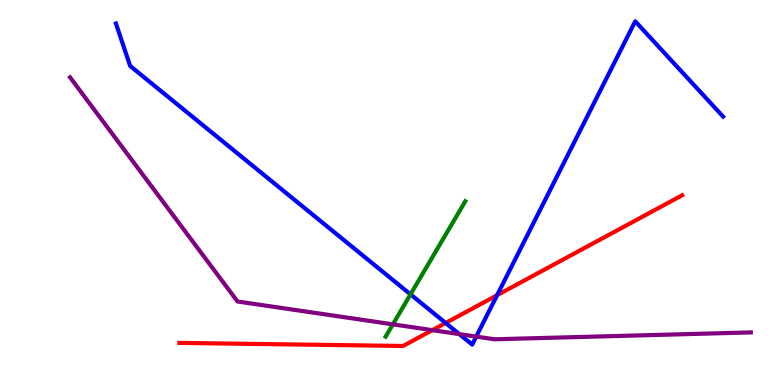[{'lines': ['blue', 'red'], 'intersections': [{'x': 5.75, 'y': 1.61}, {'x': 6.41, 'y': 2.33}]}, {'lines': ['green', 'red'], 'intersections': []}, {'lines': ['purple', 'red'], 'intersections': [{'x': 5.58, 'y': 1.42}]}, {'lines': ['blue', 'green'], 'intersections': [{'x': 5.3, 'y': 2.35}]}, {'lines': ['blue', 'purple'], 'intersections': [{'x': 5.93, 'y': 1.32}, {'x': 6.14, 'y': 1.26}]}, {'lines': ['green', 'purple'], 'intersections': [{'x': 5.07, 'y': 1.58}]}]